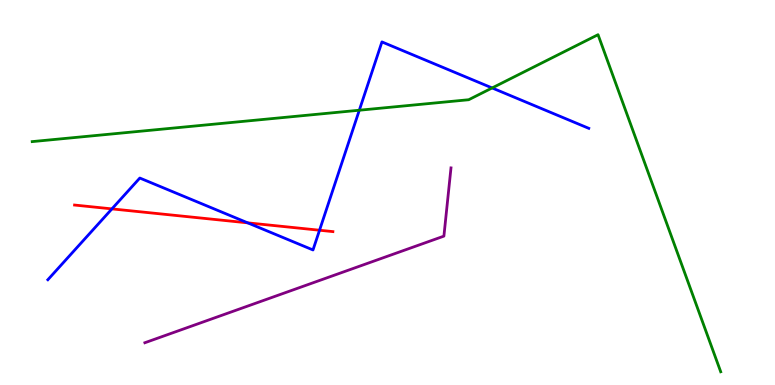[{'lines': ['blue', 'red'], 'intersections': [{'x': 1.44, 'y': 4.57}, {'x': 3.2, 'y': 4.21}, {'x': 4.12, 'y': 4.02}]}, {'lines': ['green', 'red'], 'intersections': []}, {'lines': ['purple', 'red'], 'intersections': []}, {'lines': ['blue', 'green'], 'intersections': [{'x': 4.64, 'y': 7.14}, {'x': 6.35, 'y': 7.72}]}, {'lines': ['blue', 'purple'], 'intersections': []}, {'lines': ['green', 'purple'], 'intersections': []}]